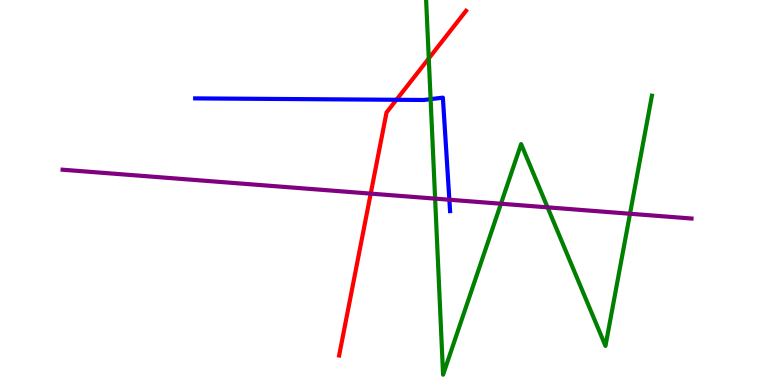[{'lines': ['blue', 'red'], 'intersections': [{'x': 5.12, 'y': 7.41}]}, {'lines': ['green', 'red'], 'intersections': [{'x': 5.53, 'y': 8.48}]}, {'lines': ['purple', 'red'], 'intersections': [{'x': 4.78, 'y': 4.97}]}, {'lines': ['blue', 'green'], 'intersections': [{'x': 5.56, 'y': 7.42}]}, {'lines': ['blue', 'purple'], 'intersections': [{'x': 5.8, 'y': 4.81}]}, {'lines': ['green', 'purple'], 'intersections': [{'x': 5.61, 'y': 4.84}, {'x': 6.46, 'y': 4.71}, {'x': 7.07, 'y': 4.61}, {'x': 8.13, 'y': 4.45}]}]